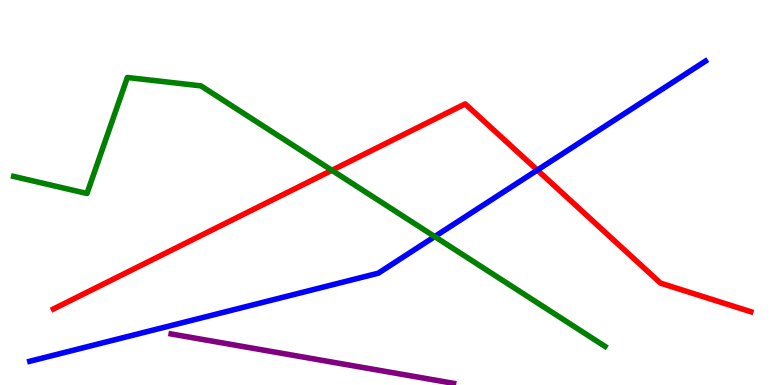[{'lines': ['blue', 'red'], 'intersections': [{'x': 6.93, 'y': 5.58}]}, {'lines': ['green', 'red'], 'intersections': [{'x': 4.28, 'y': 5.58}]}, {'lines': ['purple', 'red'], 'intersections': []}, {'lines': ['blue', 'green'], 'intersections': [{'x': 5.61, 'y': 3.85}]}, {'lines': ['blue', 'purple'], 'intersections': []}, {'lines': ['green', 'purple'], 'intersections': []}]